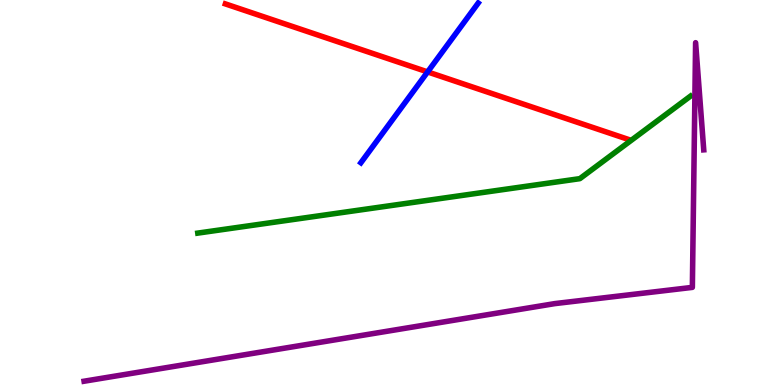[{'lines': ['blue', 'red'], 'intersections': [{'x': 5.52, 'y': 8.13}]}, {'lines': ['green', 'red'], 'intersections': []}, {'lines': ['purple', 'red'], 'intersections': []}, {'lines': ['blue', 'green'], 'intersections': []}, {'lines': ['blue', 'purple'], 'intersections': []}, {'lines': ['green', 'purple'], 'intersections': []}]